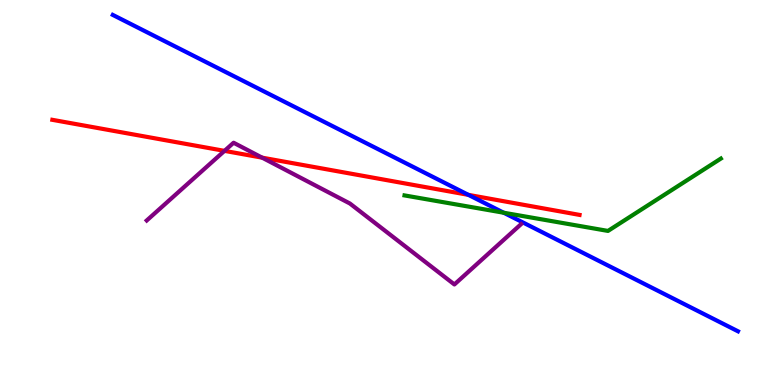[{'lines': ['blue', 'red'], 'intersections': [{'x': 6.04, 'y': 4.94}]}, {'lines': ['green', 'red'], 'intersections': []}, {'lines': ['purple', 'red'], 'intersections': [{'x': 2.9, 'y': 6.08}, {'x': 3.38, 'y': 5.9}]}, {'lines': ['blue', 'green'], 'intersections': [{'x': 6.5, 'y': 4.47}]}, {'lines': ['blue', 'purple'], 'intersections': []}, {'lines': ['green', 'purple'], 'intersections': []}]